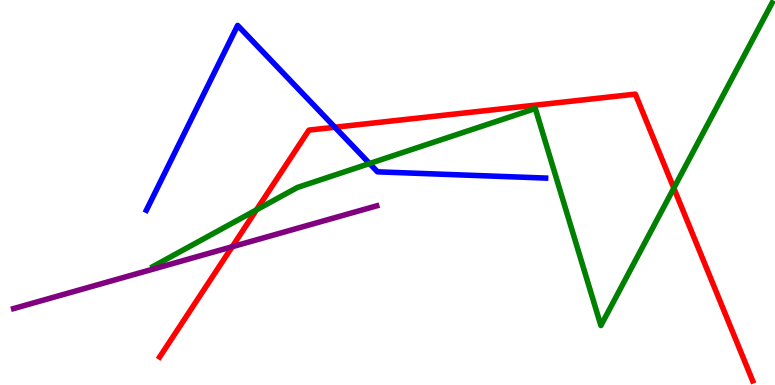[{'lines': ['blue', 'red'], 'intersections': [{'x': 4.32, 'y': 6.69}]}, {'lines': ['green', 'red'], 'intersections': [{'x': 3.31, 'y': 4.55}, {'x': 8.69, 'y': 5.11}]}, {'lines': ['purple', 'red'], 'intersections': [{'x': 3.0, 'y': 3.59}]}, {'lines': ['blue', 'green'], 'intersections': [{'x': 4.77, 'y': 5.75}]}, {'lines': ['blue', 'purple'], 'intersections': []}, {'lines': ['green', 'purple'], 'intersections': []}]